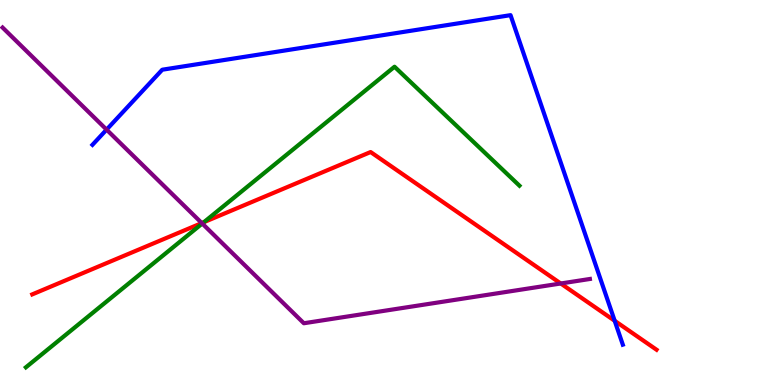[{'lines': ['blue', 'red'], 'intersections': [{'x': 7.93, 'y': 1.67}]}, {'lines': ['green', 'red'], 'intersections': [{'x': 2.63, 'y': 4.23}]}, {'lines': ['purple', 'red'], 'intersections': [{'x': 2.6, 'y': 4.21}, {'x': 7.24, 'y': 2.64}]}, {'lines': ['blue', 'green'], 'intersections': []}, {'lines': ['blue', 'purple'], 'intersections': [{'x': 1.38, 'y': 6.63}]}, {'lines': ['green', 'purple'], 'intersections': [{'x': 2.61, 'y': 4.19}]}]